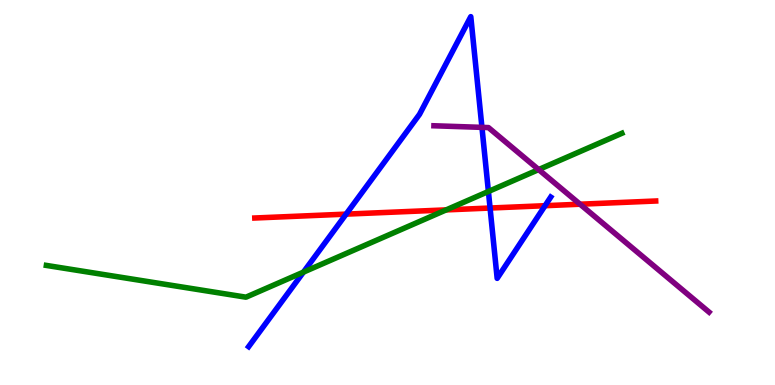[{'lines': ['blue', 'red'], 'intersections': [{'x': 4.47, 'y': 4.44}, {'x': 6.32, 'y': 4.6}, {'x': 7.03, 'y': 4.66}]}, {'lines': ['green', 'red'], 'intersections': [{'x': 5.76, 'y': 4.55}]}, {'lines': ['purple', 'red'], 'intersections': [{'x': 7.48, 'y': 4.7}]}, {'lines': ['blue', 'green'], 'intersections': [{'x': 3.92, 'y': 2.93}, {'x': 6.3, 'y': 5.03}]}, {'lines': ['blue', 'purple'], 'intersections': [{'x': 6.22, 'y': 6.69}]}, {'lines': ['green', 'purple'], 'intersections': [{'x': 6.95, 'y': 5.6}]}]